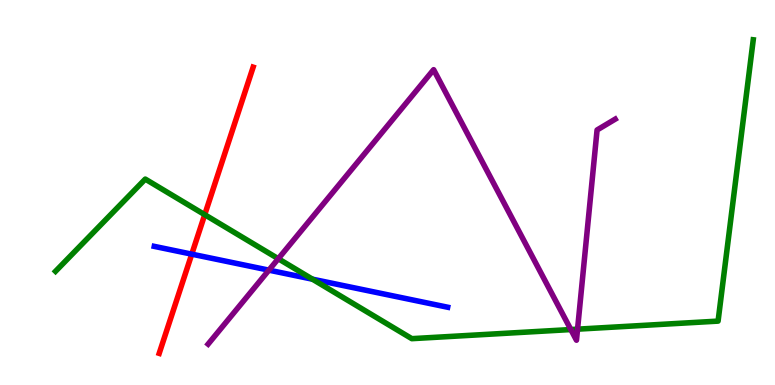[{'lines': ['blue', 'red'], 'intersections': [{'x': 2.47, 'y': 3.4}]}, {'lines': ['green', 'red'], 'intersections': [{'x': 2.64, 'y': 4.42}]}, {'lines': ['purple', 'red'], 'intersections': []}, {'lines': ['blue', 'green'], 'intersections': [{'x': 4.03, 'y': 2.75}]}, {'lines': ['blue', 'purple'], 'intersections': [{'x': 3.47, 'y': 2.98}]}, {'lines': ['green', 'purple'], 'intersections': [{'x': 3.59, 'y': 3.28}, {'x': 7.37, 'y': 1.44}, {'x': 7.45, 'y': 1.45}]}]